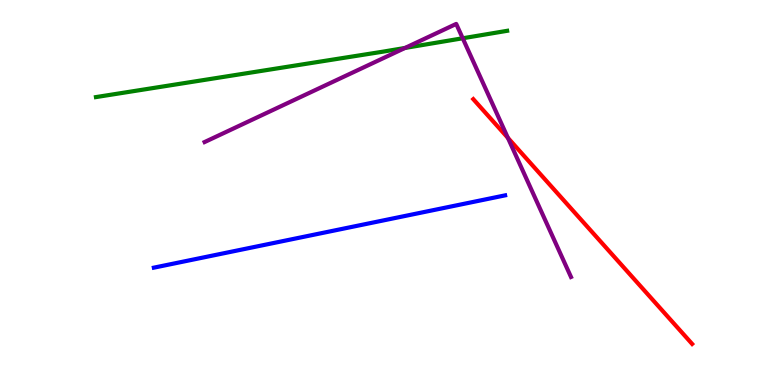[{'lines': ['blue', 'red'], 'intersections': []}, {'lines': ['green', 'red'], 'intersections': []}, {'lines': ['purple', 'red'], 'intersections': [{'x': 6.55, 'y': 6.42}]}, {'lines': ['blue', 'green'], 'intersections': []}, {'lines': ['blue', 'purple'], 'intersections': []}, {'lines': ['green', 'purple'], 'intersections': [{'x': 5.23, 'y': 8.75}, {'x': 5.97, 'y': 9.01}]}]